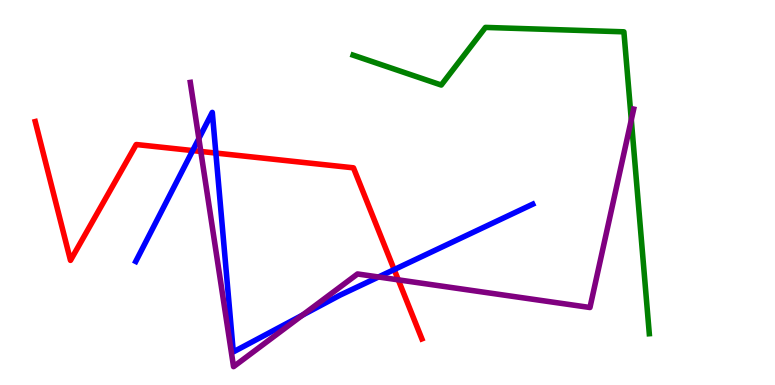[{'lines': ['blue', 'red'], 'intersections': [{'x': 2.49, 'y': 6.09}, {'x': 2.79, 'y': 6.02}, {'x': 5.09, 'y': 3.0}]}, {'lines': ['green', 'red'], 'intersections': []}, {'lines': ['purple', 'red'], 'intersections': [{'x': 2.59, 'y': 6.07}, {'x': 5.14, 'y': 2.73}]}, {'lines': ['blue', 'green'], 'intersections': []}, {'lines': ['blue', 'purple'], 'intersections': [{'x': 2.57, 'y': 6.4}, {'x': 3.9, 'y': 1.81}, {'x': 4.88, 'y': 2.81}]}, {'lines': ['green', 'purple'], 'intersections': [{'x': 8.15, 'y': 6.89}]}]